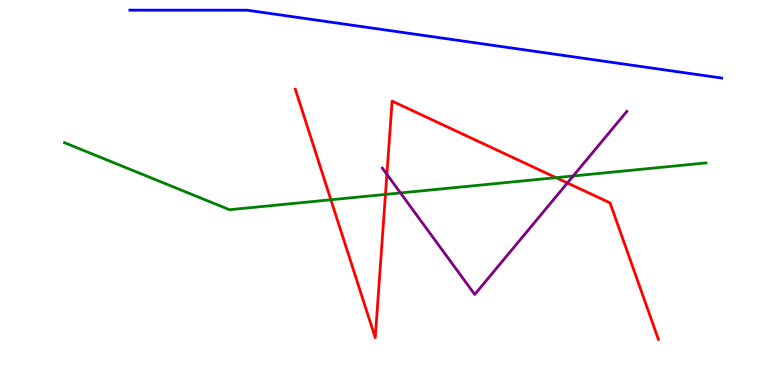[{'lines': ['blue', 'red'], 'intersections': []}, {'lines': ['green', 'red'], 'intersections': [{'x': 4.27, 'y': 4.81}, {'x': 4.97, 'y': 4.95}, {'x': 7.17, 'y': 5.39}]}, {'lines': ['purple', 'red'], 'intersections': [{'x': 4.99, 'y': 5.47}, {'x': 7.32, 'y': 5.25}]}, {'lines': ['blue', 'green'], 'intersections': []}, {'lines': ['blue', 'purple'], 'intersections': []}, {'lines': ['green', 'purple'], 'intersections': [{'x': 5.17, 'y': 4.99}, {'x': 7.4, 'y': 5.43}]}]